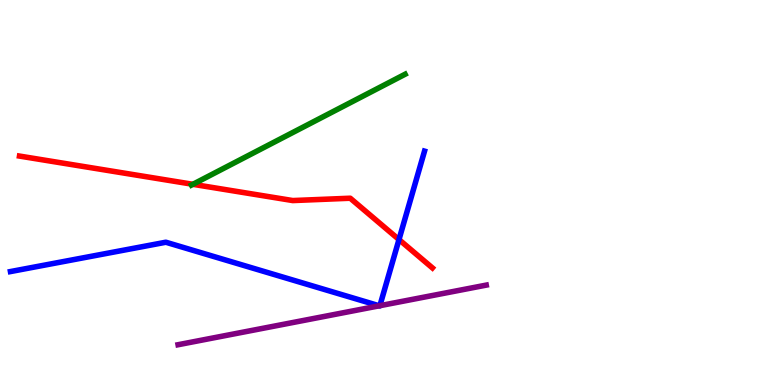[{'lines': ['blue', 'red'], 'intersections': [{'x': 5.15, 'y': 3.78}]}, {'lines': ['green', 'red'], 'intersections': [{'x': 2.49, 'y': 5.21}]}, {'lines': ['purple', 'red'], 'intersections': []}, {'lines': ['blue', 'green'], 'intersections': []}, {'lines': ['blue', 'purple'], 'intersections': [{'x': 4.89, 'y': 2.06}, {'x': 4.9, 'y': 2.06}]}, {'lines': ['green', 'purple'], 'intersections': []}]